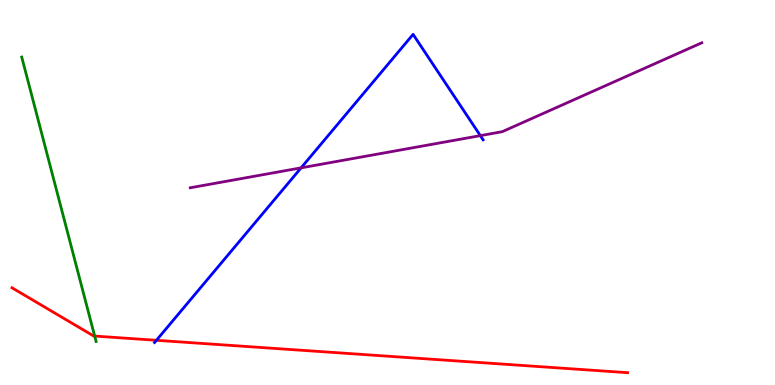[{'lines': ['blue', 'red'], 'intersections': [{'x': 2.02, 'y': 1.16}]}, {'lines': ['green', 'red'], 'intersections': [{'x': 1.22, 'y': 1.27}]}, {'lines': ['purple', 'red'], 'intersections': []}, {'lines': ['blue', 'green'], 'intersections': []}, {'lines': ['blue', 'purple'], 'intersections': [{'x': 3.89, 'y': 5.64}, {'x': 6.2, 'y': 6.48}]}, {'lines': ['green', 'purple'], 'intersections': []}]